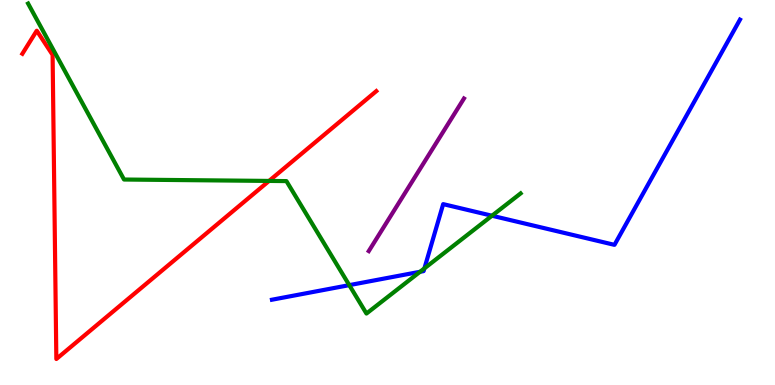[{'lines': ['blue', 'red'], 'intersections': []}, {'lines': ['green', 'red'], 'intersections': [{'x': 3.47, 'y': 5.3}]}, {'lines': ['purple', 'red'], 'intersections': []}, {'lines': ['blue', 'green'], 'intersections': [{'x': 4.51, 'y': 2.59}, {'x': 5.42, 'y': 2.94}, {'x': 5.48, 'y': 3.03}, {'x': 6.35, 'y': 4.4}]}, {'lines': ['blue', 'purple'], 'intersections': []}, {'lines': ['green', 'purple'], 'intersections': []}]